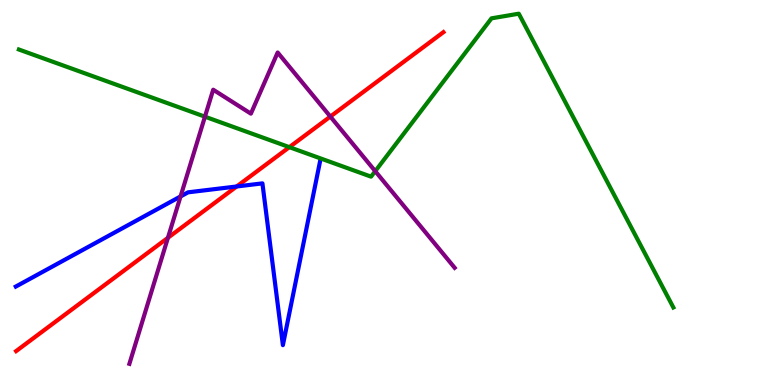[{'lines': ['blue', 'red'], 'intersections': [{'x': 3.05, 'y': 5.16}]}, {'lines': ['green', 'red'], 'intersections': [{'x': 3.73, 'y': 6.18}]}, {'lines': ['purple', 'red'], 'intersections': [{'x': 2.17, 'y': 3.82}, {'x': 4.26, 'y': 6.97}]}, {'lines': ['blue', 'green'], 'intersections': []}, {'lines': ['blue', 'purple'], 'intersections': [{'x': 2.33, 'y': 4.9}]}, {'lines': ['green', 'purple'], 'intersections': [{'x': 2.64, 'y': 6.97}, {'x': 4.84, 'y': 5.55}]}]